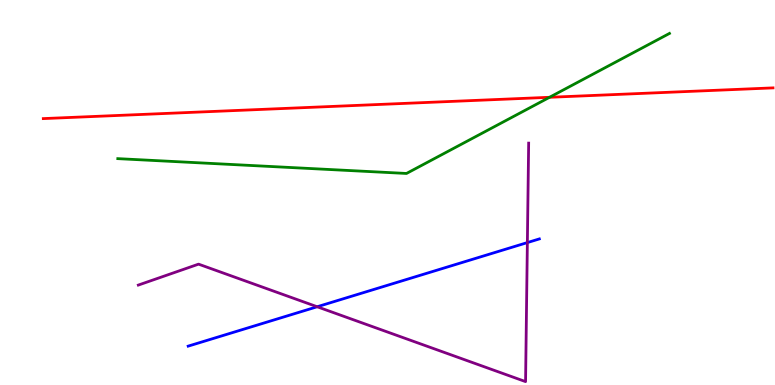[{'lines': ['blue', 'red'], 'intersections': []}, {'lines': ['green', 'red'], 'intersections': [{'x': 7.09, 'y': 7.47}]}, {'lines': ['purple', 'red'], 'intersections': []}, {'lines': ['blue', 'green'], 'intersections': []}, {'lines': ['blue', 'purple'], 'intersections': [{'x': 4.09, 'y': 2.03}, {'x': 6.8, 'y': 3.7}]}, {'lines': ['green', 'purple'], 'intersections': []}]